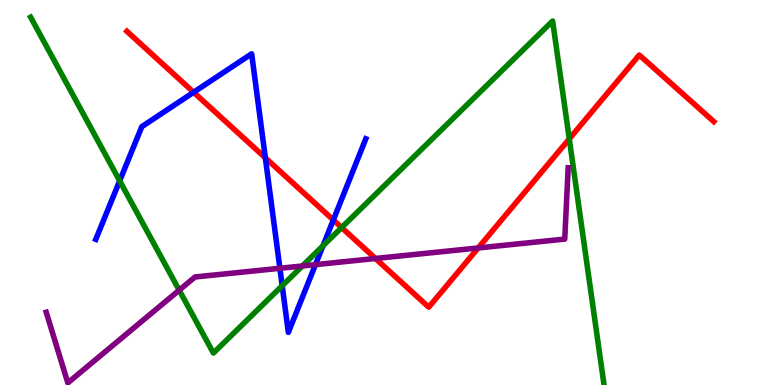[{'lines': ['blue', 'red'], 'intersections': [{'x': 2.5, 'y': 7.6}, {'x': 3.42, 'y': 5.9}, {'x': 4.3, 'y': 4.29}]}, {'lines': ['green', 'red'], 'intersections': [{'x': 4.41, 'y': 4.09}, {'x': 7.35, 'y': 6.39}]}, {'lines': ['purple', 'red'], 'intersections': [{'x': 4.84, 'y': 3.29}, {'x': 6.17, 'y': 3.56}]}, {'lines': ['blue', 'green'], 'intersections': [{'x': 1.54, 'y': 5.3}, {'x': 3.64, 'y': 2.58}, {'x': 4.17, 'y': 3.62}]}, {'lines': ['blue', 'purple'], 'intersections': [{'x': 3.61, 'y': 3.03}, {'x': 4.07, 'y': 3.13}]}, {'lines': ['green', 'purple'], 'intersections': [{'x': 2.31, 'y': 2.46}, {'x': 3.9, 'y': 3.09}]}]